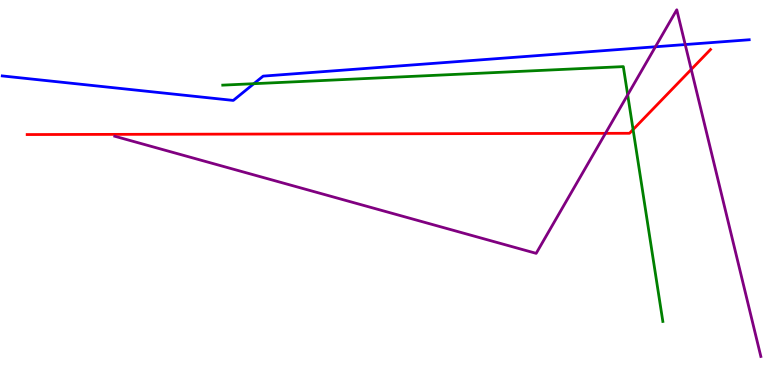[{'lines': ['blue', 'red'], 'intersections': []}, {'lines': ['green', 'red'], 'intersections': [{'x': 8.17, 'y': 6.63}]}, {'lines': ['purple', 'red'], 'intersections': [{'x': 7.81, 'y': 6.54}, {'x': 8.92, 'y': 8.2}]}, {'lines': ['blue', 'green'], 'intersections': [{'x': 3.28, 'y': 7.83}]}, {'lines': ['blue', 'purple'], 'intersections': [{'x': 8.46, 'y': 8.79}, {'x': 8.84, 'y': 8.84}]}, {'lines': ['green', 'purple'], 'intersections': [{'x': 8.1, 'y': 7.54}]}]